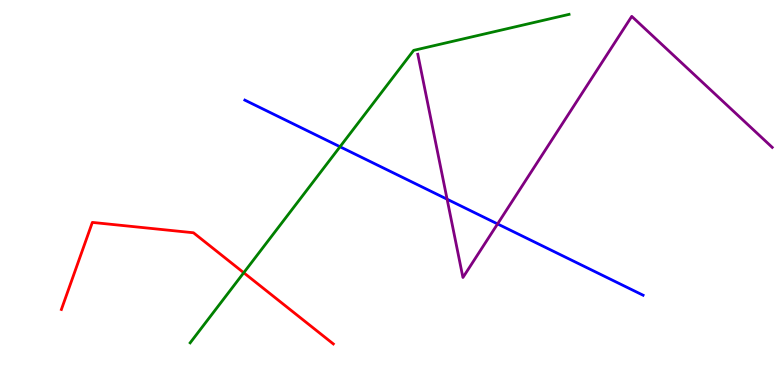[{'lines': ['blue', 'red'], 'intersections': []}, {'lines': ['green', 'red'], 'intersections': [{'x': 3.15, 'y': 2.92}]}, {'lines': ['purple', 'red'], 'intersections': []}, {'lines': ['blue', 'green'], 'intersections': [{'x': 4.39, 'y': 6.19}]}, {'lines': ['blue', 'purple'], 'intersections': [{'x': 5.77, 'y': 4.83}, {'x': 6.42, 'y': 4.18}]}, {'lines': ['green', 'purple'], 'intersections': []}]